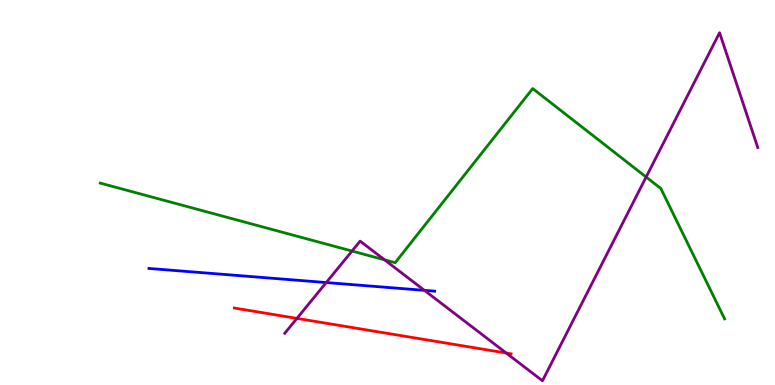[{'lines': ['blue', 'red'], 'intersections': []}, {'lines': ['green', 'red'], 'intersections': []}, {'lines': ['purple', 'red'], 'intersections': [{'x': 3.83, 'y': 1.73}, {'x': 6.53, 'y': 0.83}]}, {'lines': ['blue', 'green'], 'intersections': []}, {'lines': ['blue', 'purple'], 'intersections': [{'x': 4.21, 'y': 2.66}, {'x': 5.48, 'y': 2.46}]}, {'lines': ['green', 'purple'], 'intersections': [{'x': 4.54, 'y': 3.48}, {'x': 4.96, 'y': 3.25}, {'x': 8.34, 'y': 5.4}]}]